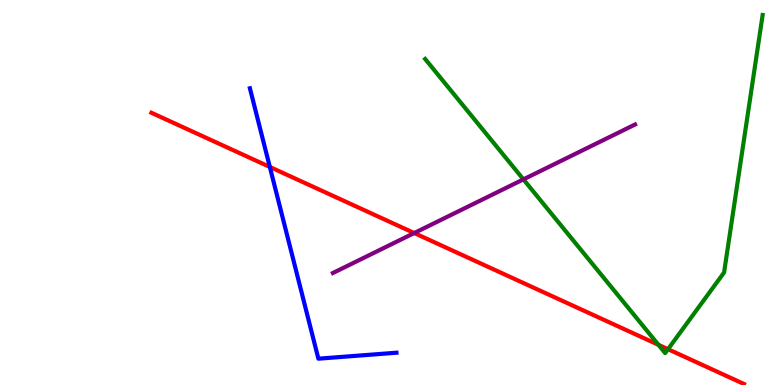[{'lines': ['blue', 'red'], 'intersections': [{'x': 3.48, 'y': 5.66}]}, {'lines': ['green', 'red'], 'intersections': [{'x': 8.5, 'y': 1.04}, {'x': 8.62, 'y': 0.93}]}, {'lines': ['purple', 'red'], 'intersections': [{'x': 5.34, 'y': 3.95}]}, {'lines': ['blue', 'green'], 'intersections': []}, {'lines': ['blue', 'purple'], 'intersections': []}, {'lines': ['green', 'purple'], 'intersections': [{'x': 6.75, 'y': 5.34}]}]